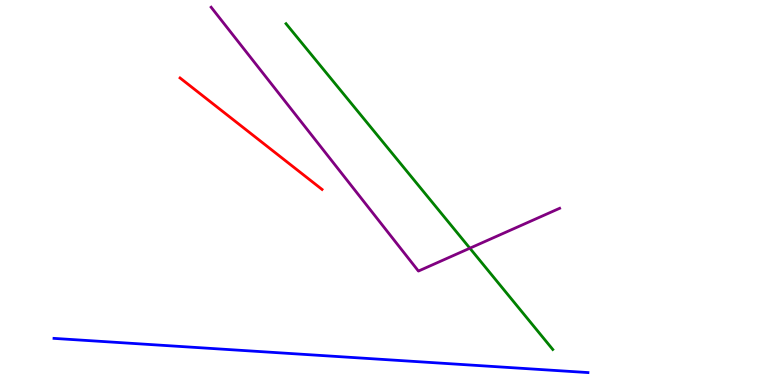[{'lines': ['blue', 'red'], 'intersections': []}, {'lines': ['green', 'red'], 'intersections': []}, {'lines': ['purple', 'red'], 'intersections': []}, {'lines': ['blue', 'green'], 'intersections': []}, {'lines': ['blue', 'purple'], 'intersections': []}, {'lines': ['green', 'purple'], 'intersections': [{'x': 6.06, 'y': 3.55}]}]